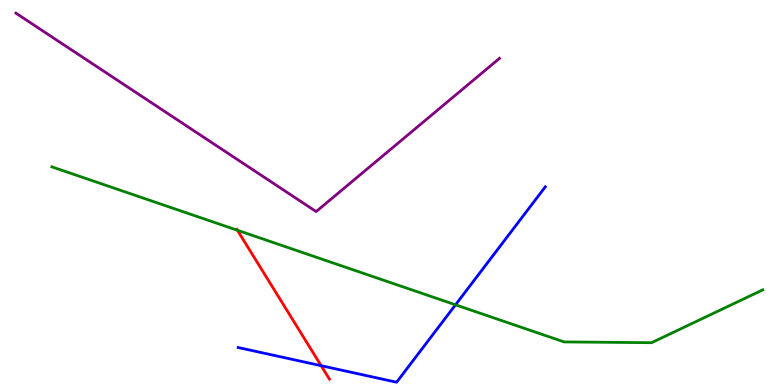[{'lines': ['blue', 'red'], 'intersections': [{'x': 4.14, 'y': 0.501}]}, {'lines': ['green', 'red'], 'intersections': [{'x': 3.06, 'y': 4.02}]}, {'lines': ['purple', 'red'], 'intersections': []}, {'lines': ['blue', 'green'], 'intersections': [{'x': 5.88, 'y': 2.08}]}, {'lines': ['blue', 'purple'], 'intersections': []}, {'lines': ['green', 'purple'], 'intersections': []}]